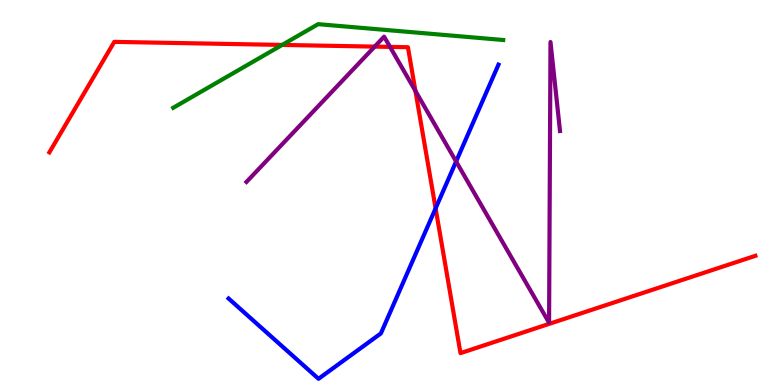[{'lines': ['blue', 'red'], 'intersections': [{'x': 5.62, 'y': 4.59}]}, {'lines': ['green', 'red'], 'intersections': [{'x': 3.64, 'y': 8.83}]}, {'lines': ['purple', 'red'], 'intersections': [{'x': 4.83, 'y': 8.79}, {'x': 5.03, 'y': 8.78}, {'x': 5.36, 'y': 7.64}]}, {'lines': ['blue', 'green'], 'intersections': []}, {'lines': ['blue', 'purple'], 'intersections': [{'x': 5.89, 'y': 5.81}]}, {'lines': ['green', 'purple'], 'intersections': []}]